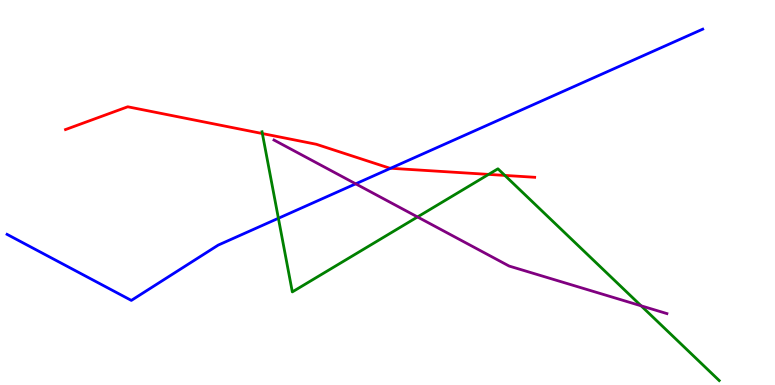[{'lines': ['blue', 'red'], 'intersections': [{'x': 5.04, 'y': 5.63}]}, {'lines': ['green', 'red'], 'intersections': [{'x': 3.39, 'y': 6.53}, {'x': 6.3, 'y': 5.47}, {'x': 6.51, 'y': 5.44}]}, {'lines': ['purple', 'red'], 'intersections': []}, {'lines': ['blue', 'green'], 'intersections': [{'x': 3.59, 'y': 4.33}]}, {'lines': ['blue', 'purple'], 'intersections': [{'x': 4.59, 'y': 5.23}]}, {'lines': ['green', 'purple'], 'intersections': [{'x': 5.39, 'y': 4.36}, {'x': 8.27, 'y': 2.06}]}]